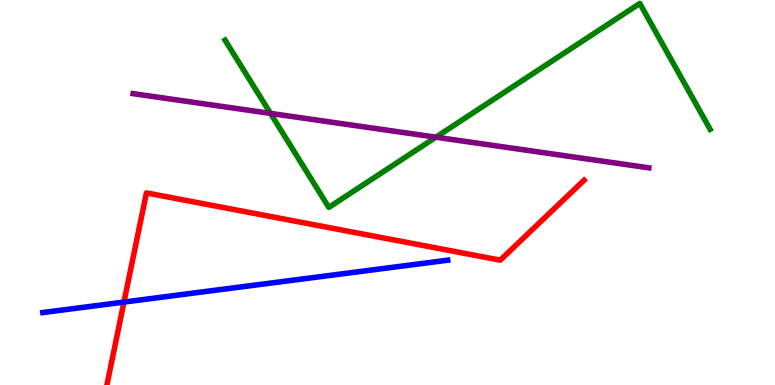[{'lines': ['blue', 'red'], 'intersections': [{'x': 1.6, 'y': 2.15}]}, {'lines': ['green', 'red'], 'intersections': []}, {'lines': ['purple', 'red'], 'intersections': []}, {'lines': ['blue', 'green'], 'intersections': []}, {'lines': ['blue', 'purple'], 'intersections': []}, {'lines': ['green', 'purple'], 'intersections': [{'x': 3.49, 'y': 7.05}, {'x': 5.62, 'y': 6.44}]}]